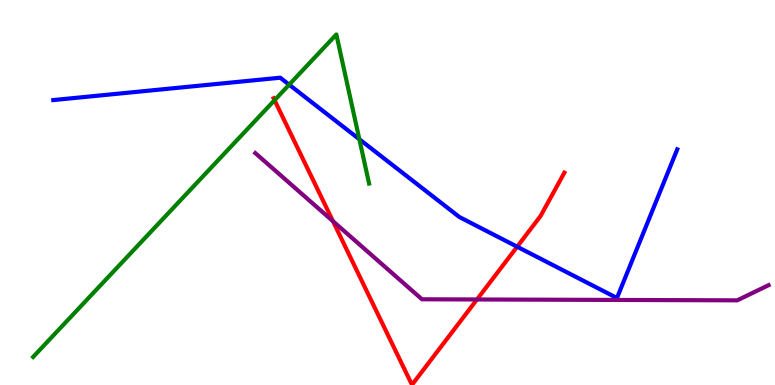[{'lines': ['blue', 'red'], 'intersections': [{'x': 6.67, 'y': 3.59}]}, {'lines': ['green', 'red'], 'intersections': [{'x': 3.54, 'y': 7.4}]}, {'lines': ['purple', 'red'], 'intersections': [{'x': 4.3, 'y': 4.25}, {'x': 6.15, 'y': 2.22}]}, {'lines': ['blue', 'green'], 'intersections': [{'x': 3.73, 'y': 7.8}, {'x': 4.64, 'y': 6.38}]}, {'lines': ['blue', 'purple'], 'intersections': []}, {'lines': ['green', 'purple'], 'intersections': []}]